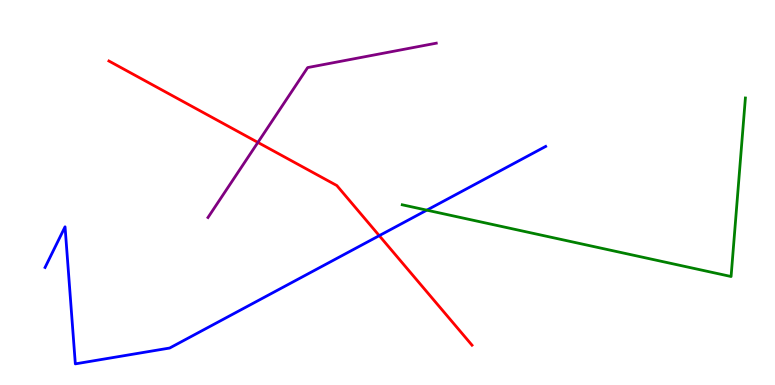[{'lines': ['blue', 'red'], 'intersections': [{'x': 4.89, 'y': 3.88}]}, {'lines': ['green', 'red'], 'intersections': []}, {'lines': ['purple', 'red'], 'intersections': [{'x': 3.33, 'y': 6.3}]}, {'lines': ['blue', 'green'], 'intersections': [{'x': 5.51, 'y': 4.54}]}, {'lines': ['blue', 'purple'], 'intersections': []}, {'lines': ['green', 'purple'], 'intersections': []}]